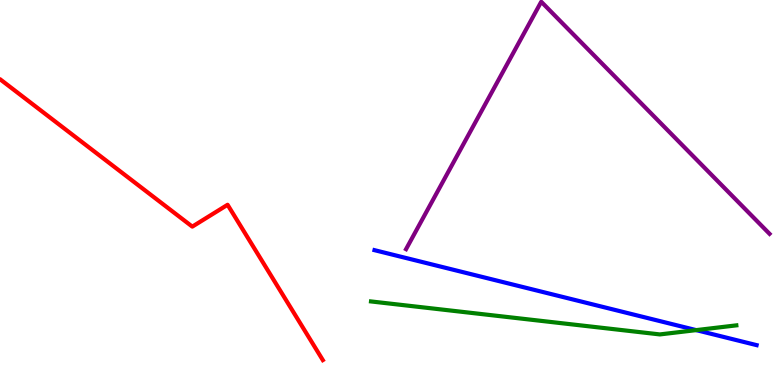[{'lines': ['blue', 'red'], 'intersections': []}, {'lines': ['green', 'red'], 'intersections': []}, {'lines': ['purple', 'red'], 'intersections': []}, {'lines': ['blue', 'green'], 'intersections': [{'x': 8.98, 'y': 1.43}]}, {'lines': ['blue', 'purple'], 'intersections': []}, {'lines': ['green', 'purple'], 'intersections': []}]